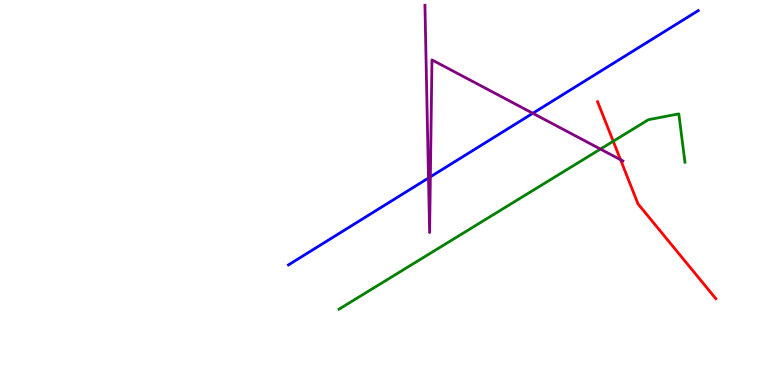[{'lines': ['blue', 'red'], 'intersections': []}, {'lines': ['green', 'red'], 'intersections': [{'x': 7.91, 'y': 6.33}]}, {'lines': ['purple', 'red'], 'intersections': [{'x': 8.01, 'y': 5.85}]}, {'lines': ['blue', 'green'], 'intersections': []}, {'lines': ['blue', 'purple'], 'intersections': [{'x': 5.53, 'y': 5.38}, {'x': 5.55, 'y': 5.41}, {'x': 6.87, 'y': 7.06}]}, {'lines': ['green', 'purple'], 'intersections': [{'x': 7.75, 'y': 6.13}]}]